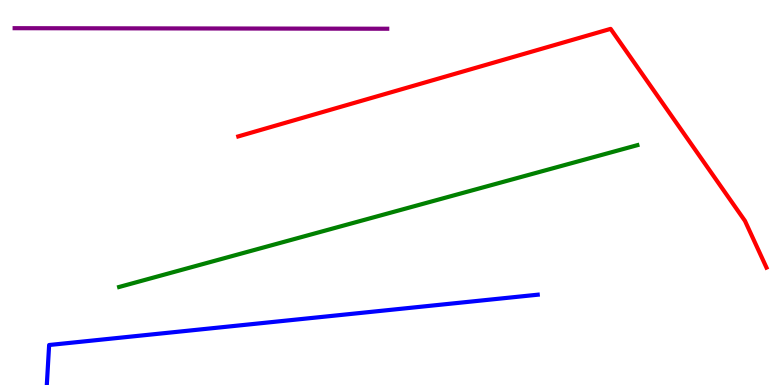[{'lines': ['blue', 'red'], 'intersections': []}, {'lines': ['green', 'red'], 'intersections': []}, {'lines': ['purple', 'red'], 'intersections': []}, {'lines': ['blue', 'green'], 'intersections': []}, {'lines': ['blue', 'purple'], 'intersections': []}, {'lines': ['green', 'purple'], 'intersections': []}]